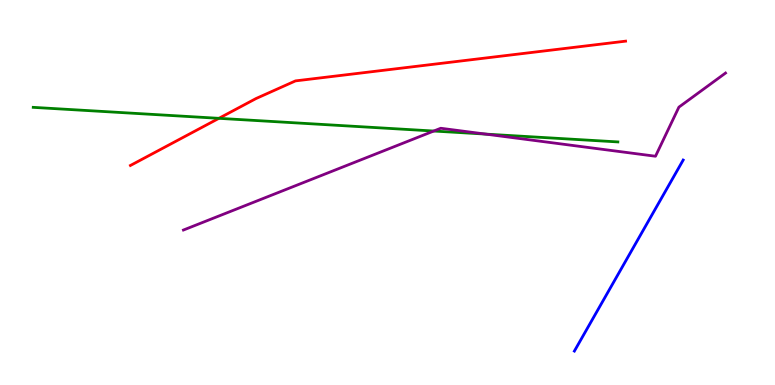[{'lines': ['blue', 'red'], 'intersections': []}, {'lines': ['green', 'red'], 'intersections': [{'x': 2.82, 'y': 6.93}]}, {'lines': ['purple', 'red'], 'intersections': []}, {'lines': ['blue', 'green'], 'intersections': []}, {'lines': ['blue', 'purple'], 'intersections': []}, {'lines': ['green', 'purple'], 'intersections': [{'x': 5.6, 'y': 6.6}, {'x': 6.27, 'y': 6.52}]}]